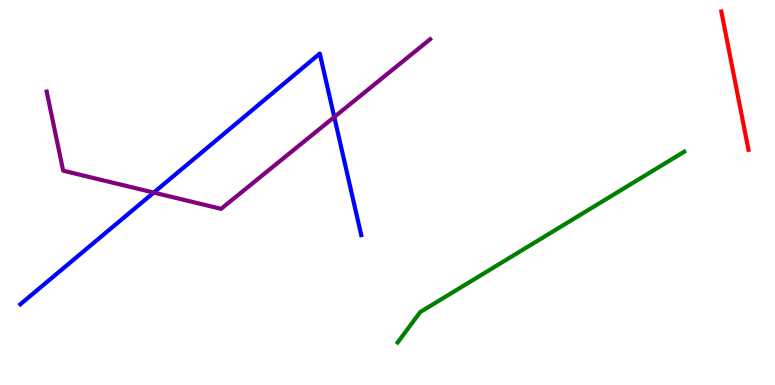[{'lines': ['blue', 'red'], 'intersections': []}, {'lines': ['green', 'red'], 'intersections': []}, {'lines': ['purple', 'red'], 'intersections': []}, {'lines': ['blue', 'green'], 'intersections': []}, {'lines': ['blue', 'purple'], 'intersections': [{'x': 1.98, 'y': 5.0}, {'x': 4.31, 'y': 6.96}]}, {'lines': ['green', 'purple'], 'intersections': []}]